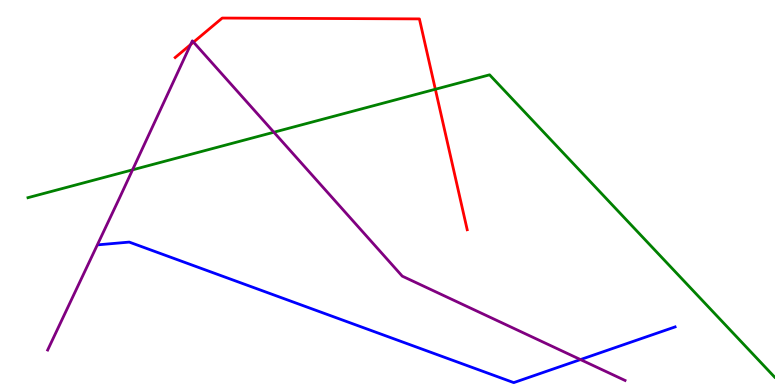[{'lines': ['blue', 'red'], 'intersections': []}, {'lines': ['green', 'red'], 'intersections': [{'x': 5.62, 'y': 7.68}]}, {'lines': ['purple', 'red'], 'intersections': [{'x': 2.46, 'y': 8.84}, {'x': 2.5, 'y': 8.91}]}, {'lines': ['blue', 'green'], 'intersections': []}, {'lines': ['blue', 'purple'], 'intersections': [{'x': 7.49, 'y': 0.66}]}, {'lines': ['green', 'purple'], 'intersections': [{'x': 1.71, 'y': 5.59}, {'x': 3.53, 'y': 6.57}]}]